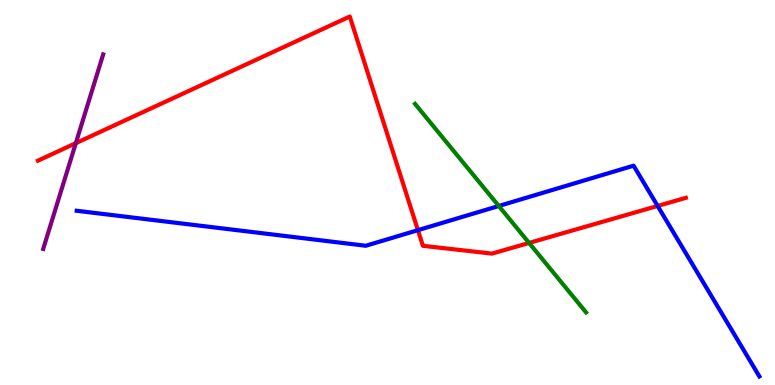[{'lines': ['blue', 'red'], 'intersections': [{'x': 5.39, 'y': 4.02}, {'x': 8.49, 'y': 4.65}]}, {'lines': ['green', 'red'], 'intersections': [{'x': 6.83, 'y': 3.69}]}, {'lines': ['purple', 'red'], 'intersections': [{'x': 0.978, 'y': 6.28}]}, {'lines': ['blue', 'green'], 'intersections': [{'x': 6.44, 'y': 4.65}]}, {'lines': ['blue', 'purple'], 'intersections': []}, {'lines': ['green', 'purple'], 'intersections': []}]